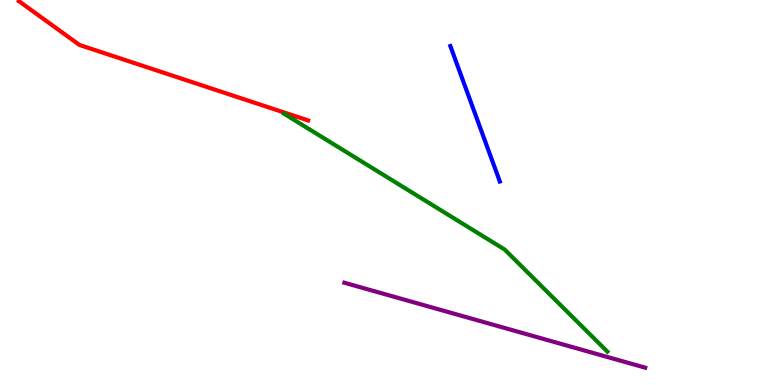[{'lines': ['blue', 'red'], 'intersections': []}, {'lines': ['green', 'red'], 'intersections': []}, {'lines': ['purple', 'red'], 'intersections': []}, {'lines': ['blue', 'green'], 'intersections': []}, {'lines': ['blue', 'purple'], 'intersections': []}, {'lines': ['green', 'purple'], 'intersections': []}]